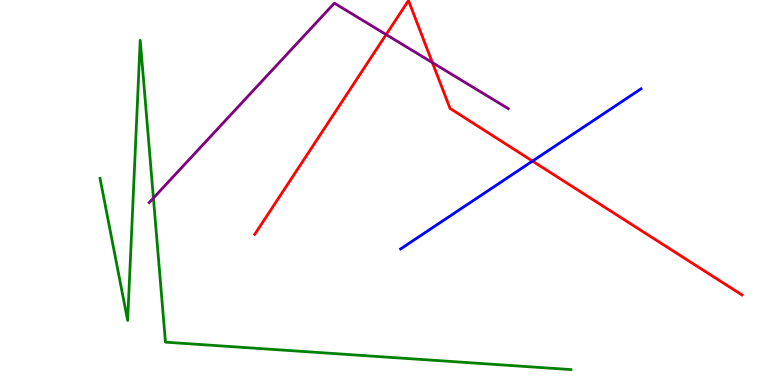[{'lines': ['blue', 'red'], 'intersections': [{'x': 6.87, 'y': 5.82}]}, {'lines': ['green', 'red'], 'intersections': []}, {'lines': ['purple', 'red'], 'intersections': [{'x': 4.98, 'y': 9.1}, {'x': 5.58, 'y': 8.37}]}, {'lines': ['blue', 'green'], 'intersections': []}, {'lines': ['blue', 'purple'], 'intersections': []}, {'lines': ['green', 'purple'], 'intersections': [{'x': 1.98, 'y': 4.86}]}]